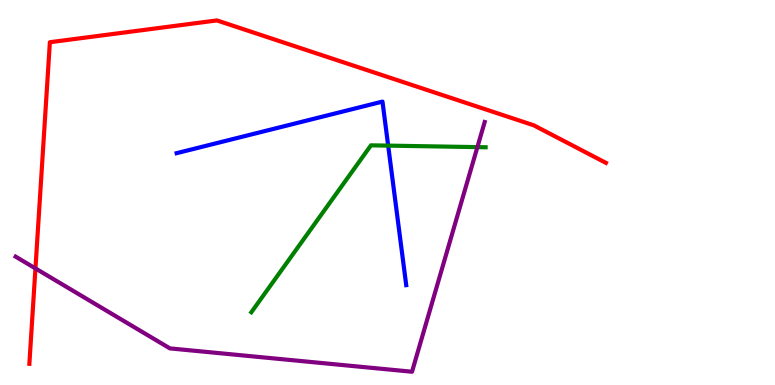[{'lines': ['blue', 'red'], 'intersections': []}, {'lines': ['green', 'red'], 'intersections': []}, {'lines': ['purple', 'red'], 'intersections': [{'x': 0.457, 'y': 3.03}]}, {'lines': ['blue', 'green'], 'intersections': [{'x': 5.01, 'y': 6.22}]}, {'lines': ['blue', 'purple'], 'intersections': []}, {'lines': ['green', 'purple'], 'intersections': [{'x': 6.16, 'y': 6.18}]}]